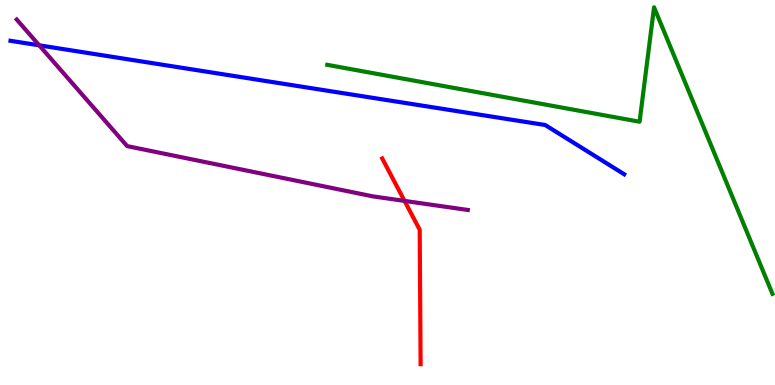[{'lines': ['blue', 'red'], 'intersections': []}, {'lines': ['green', 'red'], 'intersections': []}, {'lines': ['purple', 'red'], 'intersections': [{'x': 5.22, 'y': 4.78}]}, {'lines': ['blue', 'green'], 'intersections': []}, {'lines': ['blue', 'purple'], 'intersections': [{'x': 0.506, 'y': 8.82}]}, {'lines': ['green', 'purple'], 'intersections': []}]